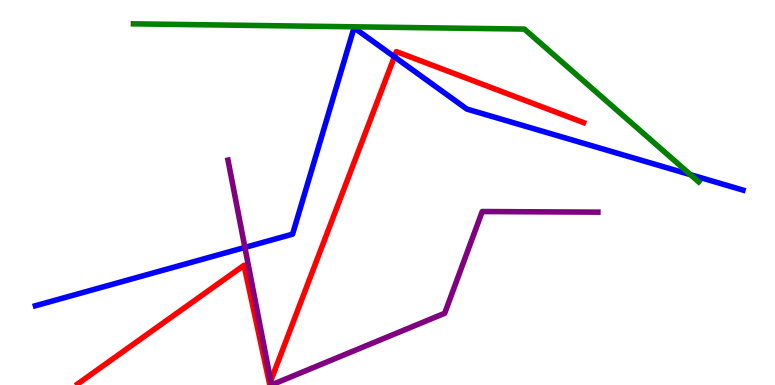[{'lines': ['blue', 'red'], 'intersections': [{'x': 5.09, 'y': 8.52}]}, {'lines': ['green', 'red'], 'intersections': []}, {'lines': ['purple', 'red'], 'intersections': [{'x': 3.49, 'y': 0.105}]}, {'lines': ['blue', 'green'], 'intersections': [{'x': 8.91, 'y': 5.46}]}, {'lines': ['blue', 'purple'], 'intersections': [{'x': 3.16, 'y': 3.57}]}, {'lines': ['green', 'purple'], 'intersections': []}]